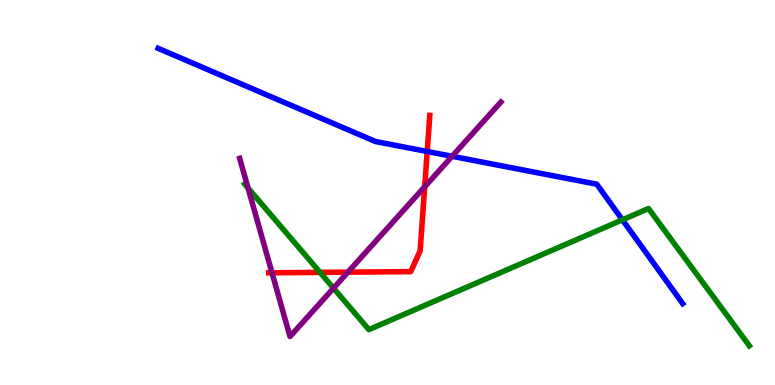[{'lines': ['blue', 'red'], 'intersections': [{'x': 5.51, 'y': 6.07}]}, {'lines': ['green', 'red'], 'intersections': [{'x': 4.13, 'y': 2.93}]}, {'lines': ['purple', 'red'], 'intersections': [{'x': 3.51, 'y': 2.91}, {'x': 4.49, 'y': 2.93}, {'x': 5.48, 'y': 5.15}]}, {'lines': ['blue', 'green'], 'intersections': [{'x': 8.03, 'y': 4.29}]}, {'lines': ['blue', 'purple'], 'intersections': [{'x': 5.83, 'y': 5.94}]}, {'lines': ['green', 'purple'], 'intersections': [{'x': 3.2, 'y': 5.11}, {'x': 4.3, 'y': 2.52}]}]